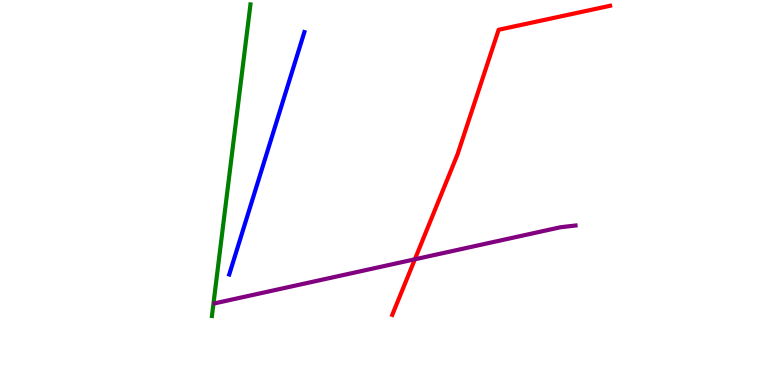[{'lines': ['blue', 'red'], 'intersections': []}, {'lines': ['green', 'red'], 'intersections': []}, {'lines': ['purple', 'red'], 'intersections': [{'x': 5.35, 'y': 3.26}]}, {'lines': ['blue', 'green'], 'intersections': []}, {'lines': ['blue', 'purple'], 'intersections': []}, {'lines': ['green', 'purple'], 'intersections': []}]